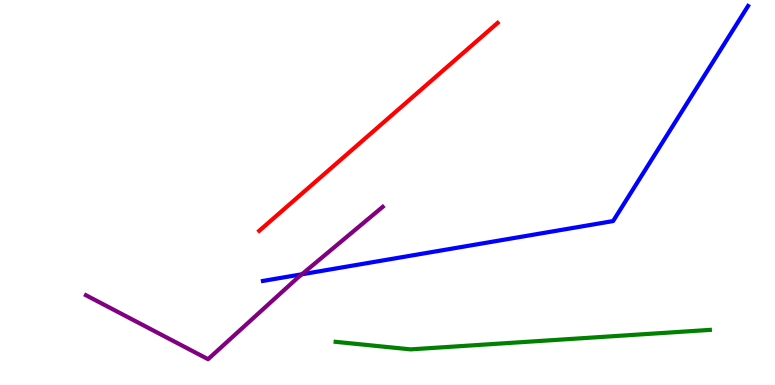[{'lines': ['blue', 'red'], 'intersections': []}, {'lines': ['green', 'red'], 'intersections': []}, {'lines': ['purple', 'red'], 'intersections': []}, {'lines': ['blue', 'green'], 'intersections': []}, {'lines': ['blue', 'purple'], 'intersections': [{'x': 3.9, 'y': 2.88}]}, {'lines': ['green', 'purple'], 'intersections': []}]